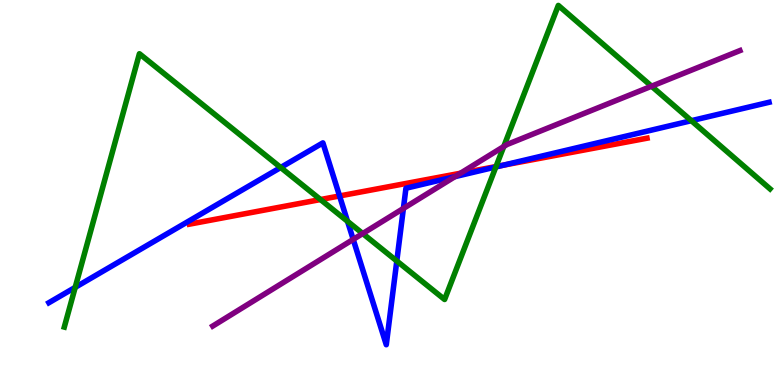[{'lines': ['blue', 'red'], 'intersections': [{'x': 4.38, 'y': 4.91}, {'x': 6.49, 'y': 5.71}]}, {'lines': ['green', 'red'], 'intersections': [{'x': 4.14, 'y': 4.82}, {'x': 6.4, 'y': 5.67}]}, {'lines': ['purple', 'red'], 'intersections': [{'x': 5.94, 'y': 5.5}]}, {'lines': ['blue', 'green'], 'intersections': [{'x': 0.97, 'y': 2.54}, {'x': 3.62, 'y': 5.65}, {'x': 4.48, 'y': 4.25}, {'x': 5.12, 'y': 3.22}, {'x': 6.4, 'y': 5.66}, {'x': 8.92, 'y': 6.87}]}, {'lines': ['blue', 'purple'], 'intersections': [{'x': 4.56, 'y': 3.78}, {'x': 5.21, 'y': 4.59}, {'x': 5.87, 'y': 5.41}]}, {'lines': ['green', 'purple'], 'intersections': [{'x': 4.68, 'y': 3.93}, {'x': 6.5, 'y': 6.19}, {'x': 8.41, 'y': 7.76}]}]